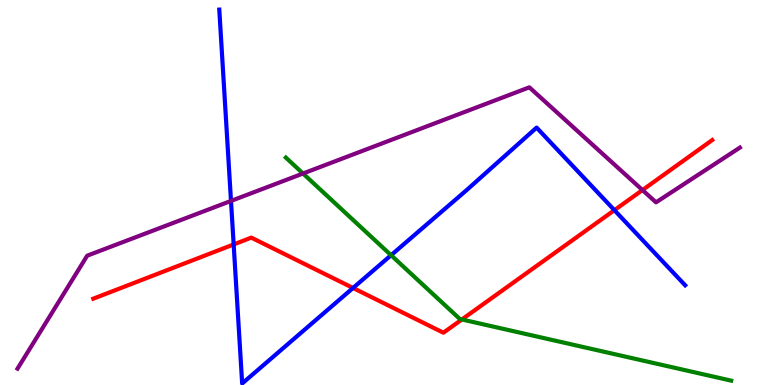[{'lines': ['blue', 'red'], 'intersections': [{'x': 3.01, 'y': 3.65}, {'x': 4.56, 'y': 2.52}, {'x': 7.93, 'y': 4.54}]}, {'lines': ['green', 'red'], 'intersections': [{'x': 5.96, 'y': 1.7}]}, {'lines': ['purple', 'red'], 'intersections': [{'x': 8.29, 'y': 5.06}]}, {'lines': ['blue', 'green'], 'intersections': [{'x': 5.05, 'y': 3.37}]}, {'lines': ['blue', 'purple'], 'intersections': [{'x': 2.98, 'y': 4.78}]}, {'lines': ['green', 'purple'], 'intersections': [{'x': 3.91, 'y': 5.49}]}]